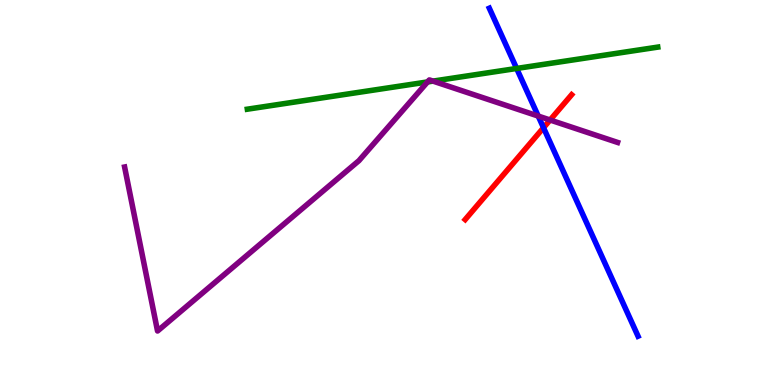[{'lines': ['blue', 'red'], 'intersections': [{'x': 7.01, 'y': 6.68}]}, {'lines': ['green', 'red'], 'intersections': []}, {'lines': ['purple', 'red'], 'intersections': [{'x': 7.1, 'y': 6.88}]}, {'lines': ['blue', 'green'], 'intersections': [{'x': 6.67, 'y': 8.22}]}, {'lines': ['blue', 'purple'], 'intersections': [{'x': 6.94, 'y': 6.99}]}, {'lines': ['green', 'purple'], 'intersections': [{'x': 5.52, 'y': 7.87}, {'x': 5.59, 'y': 7.89}]}]